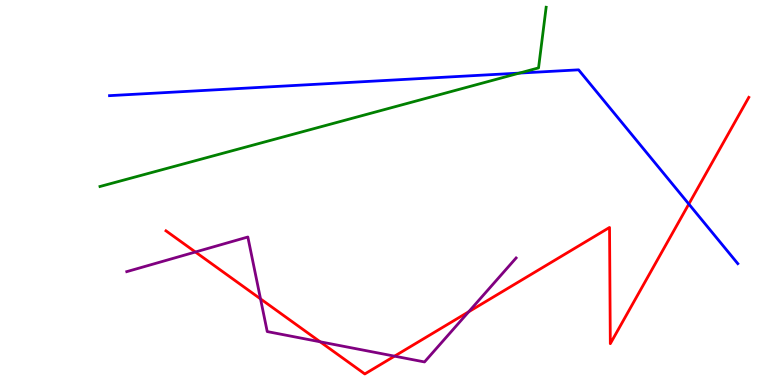[{'lines': ['blue', 'red'], 'intersections': [{'x': 8.89, 'y': 4.7}]}, {'lines': ['green', 'red'], 'intersections': []}, {'lines': ['purple', 'red'], 'intersections': [{'x': 2.52, 'y': 3.45}, {'x': 3.36, 'y': 2.24}, {'x': 4.13, 'y': 1.12}, {'x': 5.09, 'y': 0.749}, {'x': 6.05, 'y': 1.9}]}, {'lines': ['blue', 'green'], 'intersections': [{'x': 6.7, 'y': 8.1}]}, {'lines': ['blue', 'purple'], 'intersections': []}, {'lines': ['green', 'purple'], 'intersections': []}]